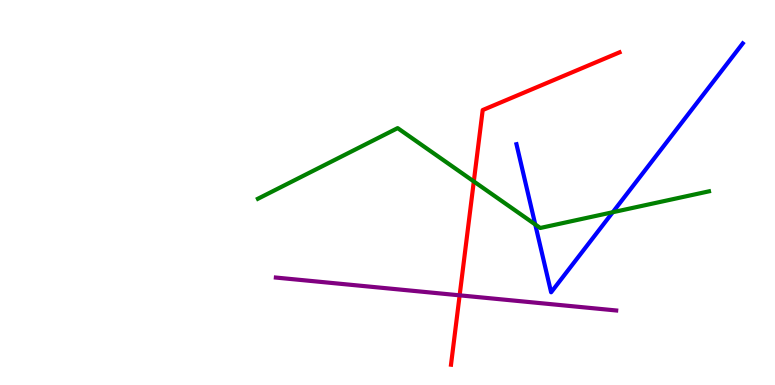[{'lines': ['blue', 'red'], 'intersections': []}, {'lines': ['green', 'red'], 'intersections': [{'x': 6.11, 'y': 5.29}]}, {'lines': ['purple', 'red'], 'intersections': [{'x': 5.93, 'y': 2.33}]}, {'lines': ['blue', 'green'], 'intersections': [{'x': 6.91, 'y': 4.17}, {'x': 7.91, 'y': 4.49}]}, {'lines': ['blue', 'purple'], 'intersections': []}, {'lines': ['green', 'purple'], 'intersections': []}]